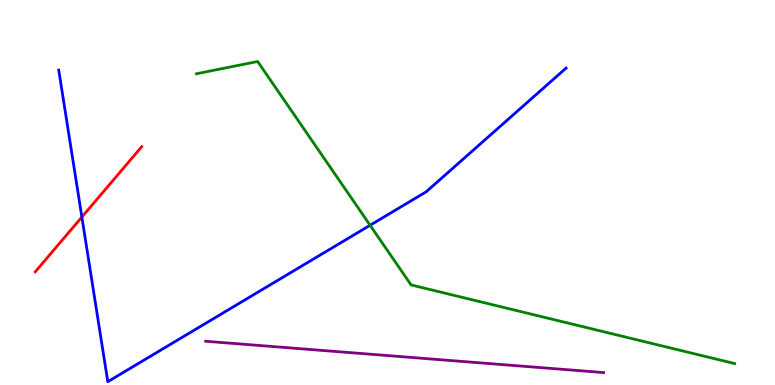[{'lines': ['blue', 'red'], 'intersections': [{'x': 1.06, 'y': 4.36}]}, {'lines': ['green', 'red'], 'intersections': []}, {'lines': ['purple', 'red'], 'intersections': []}, {'lines': ['blue', 'green'], 'intersections': [{'x': 4.78, 'y': 4.15}]}, {'lines': ['blue', 'purple'], 'intersections': []}, {'lines': ['green', 'purple'], 'intersections': []}]